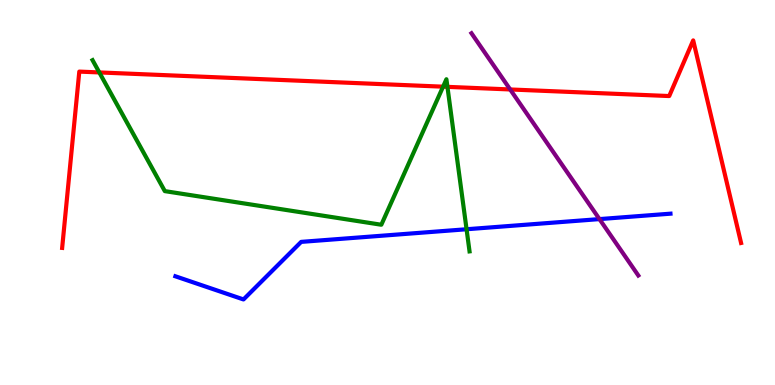[{'lines': ['blue', 'red'], 'intersections': []}, {'lines': ['green', 'red'], 'intersections': [{'x': 1.28, 'y': 8.12}, {'x': 5.72, 'y': 7.75}, {'x': 5.77, 'y': 7.74}]}, {'lines': ['purple', 'red'], 'intersections': [{'x': 6.58, 'y': 7.68}]}, {'lines': ['blue', 'green'], 'intersections': [{'x': 6.02, 'y': 4.05}]}, {'lines': ['blue', 'purple'], 'intersections': [{'x': 7.74, 'y': 4.31}]}, {'lines': ['green', 'purple'], 'intersections': []}]